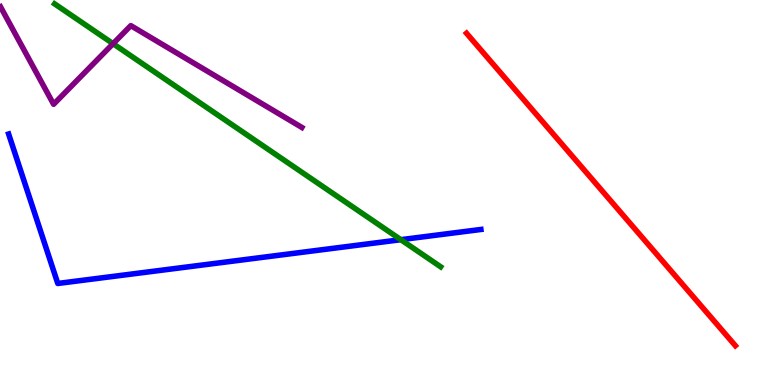[{'lines': ['blue', 'red'], 'intersections': []}, {'lines': ['green', 'red'], 'intersections': []}, {'lines': ['purple', 'red'], 'intersections': []}, {'lines': ['blue', 'green'], 'intersections': [{'x': 5.17, 'y': 3.77}]}, {'lines': ['blue', 'purple'], 'intersections': []}, {'lines': ['green', 'purple'], 'intersections': [{'x': 1.46, 'y': 8.87}]}]